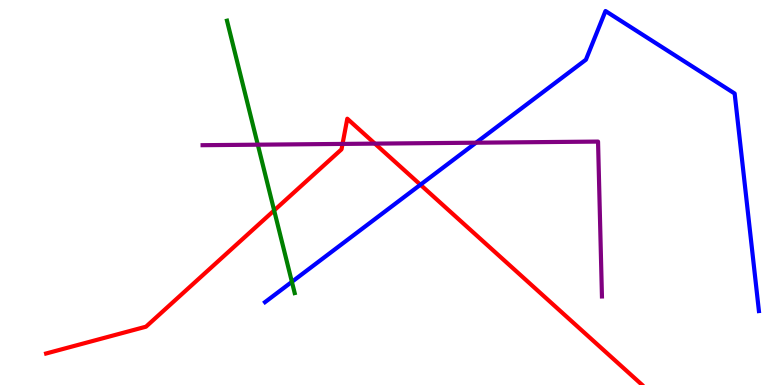[{'lines': ['blue', 'red'], 'intersections': [{'x': 5.42, 'y': 5.2}]}, {'lines': ['green', 'red'], 'intersections': [{'x': 3.54, 'y': 4.53}]}, {'lines': ['purple', 'red'], 'intersections': [{'x': 4.42, 'y': 6.26}, {'x': 4.84, 'y': 6.27}]}, {'lines': ['blue', 'green'], 'intersections': [{'x': 3.77, 'y': 2.68}]}, {'lines': ['blue', 'purple'], 'intersections': [{'x': 6.14, 'y': 6.29}]}, {'lines': ['green', 'purple'], 'intersections': [{'x': 3.33, 'y': 6.24}]}]